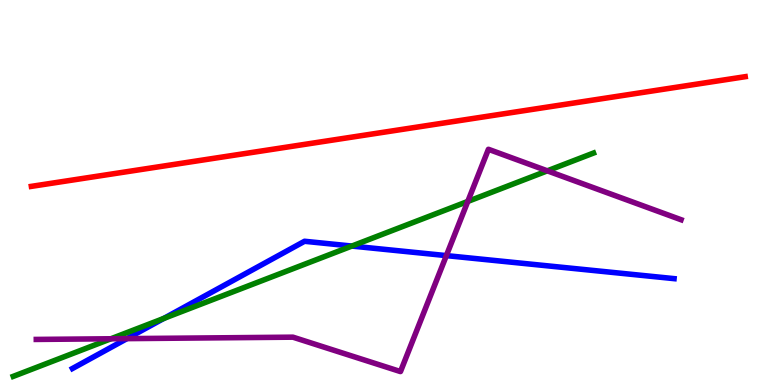[{'lines': ['blue', 'red'], 'intersections': []}, {'lines': ['green', 'red'], 'intersections': []}, {'lines': ['purple', 'red'], 'intersections': []}, {'lines': ['blue', 'green'], 'intersections': [{'x': 2.11, 'y': 1.73}, {'x': 4.54, 'y': 3.61}]}, {'lines': ['blue', 'purple'], 'intersections': [{'x': 1.64, 'y': 1.2}, {'x': 5.76, 'y': 3.36}]}, {'lines': ['green', 'purple'], 'intersections': [{'x': 1.43, 'y': 1.2}, {'x': 6.04, 'y': 4.77}, {'x': 7.06, 'y': 5.56}]}]